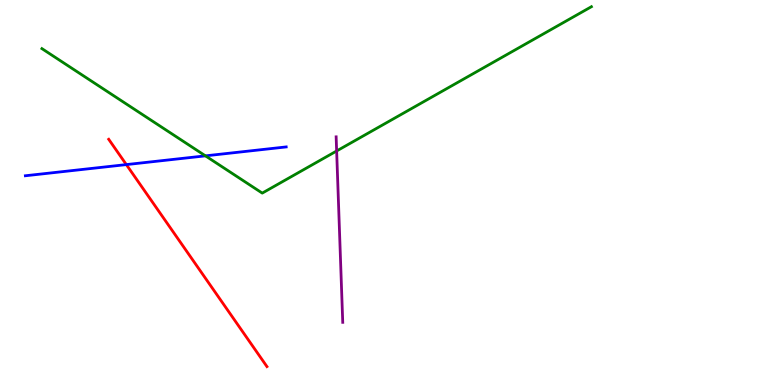[{'lines': ['blue', 'red'], 'intersections': [{'x': 1.63, 'y': 5.72}]}, {'lines': ['green', 'red'], 'intersections': []}, {'lines': ['purple', 'red'], 'intersections': []}, {'lines': ['blue', 'green'], 'intersections': [{'x': 2.65, 'y': 5.95}]}, {'lines': ['blue', 'purple'], 'intersections': []}, {'lines': ['green', 'purple'], 'intersections': [{'x': 4.34, 'y': 6.08}]}]